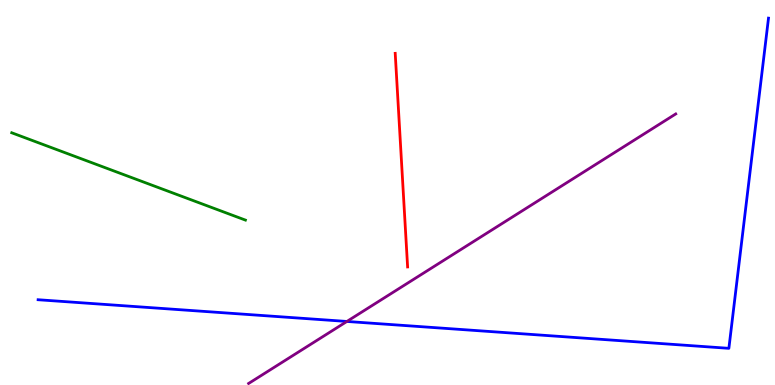[{'lines': ['blue', 'red'], 'intersections': []}, {'lines': ['green', 'red'], 'intersections': []}, {'lines': ['purple', 'red'], 'intersections': []}, {'lines': ['blue', 'green'], 'intersections': []}, {'lines': ['blue', 'purple'], 'intersections': [{'x': 4.48, 'y': 1.65}]}, {'lines': ['green', 'purple'], 'intersections': []}]